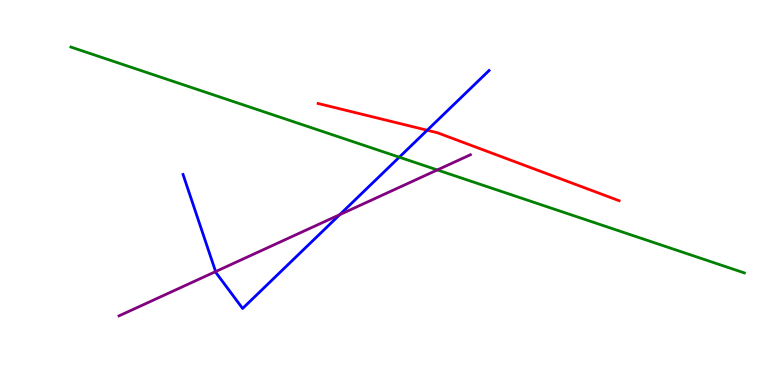[{'lines': ['blue', 'red'], 'intersections': [{'x': 5.51, 'y': 6.62}]}, {'lines': ['green', 'red'], 'intersections': []}, {'lines': ['purple', 'red'], 'intersections': []}, {'lines': ['blue', 'green'], 'intersections': [{'x': 5.15, 'y': 5.92}]}, {'lines': ['blue', 'purple'], 'intersections': [{'x': 2.78, 'y': 2.95}, {'x': 4.38, 'y': 4.42}]}, {'lines': ['green', 'purple'], 'intersections': [{'x': 5.64, 'y': 5.59}]}]